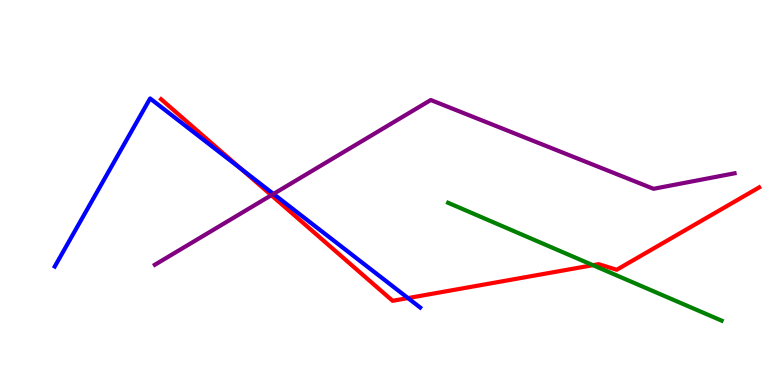[{'lines': ['blue', 'red'], 'intersections': [{'x': 3.11, 'y': 5.61}, {'x': 5.26, 'y': 2.26}]}, {'lines': ['green', 'red'], 'intersections': [{'x': 7.65, 'y': 3.11}]}, {'lines': ['purple', 'red'], 'intersections': [{'x': 3.5, 'y': 4.93}]}, {'lines': ['blue', 'green'], 'intersections': []}, {'lines': ['blue', 'purple'], 'intersections': [{'x': 3.53, 'y': 4.96}]}, {'lines': ['green', 'purple'], 'intersections': []}]